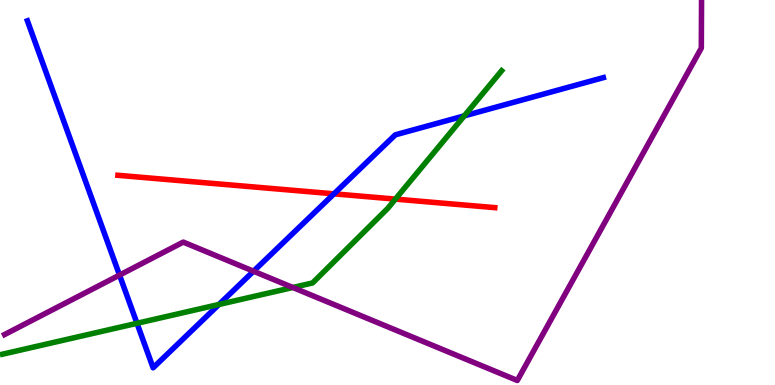[{'lines': ['blue', 'red'], 'intersections': [{'x': 4.31, 'y': 4.97}]}, {'lines': ['green', 'red'], 'intersections': [{'x': 5.1, 'y': 4.83}]}, {'lines': ['purple', 'red'], 'intersections': []}, {'lines': ['blue', 'green'], 'intersections': [{'x': 1.77, 'y': 1.6}, {'x': 2.83, 'y': 2.09}, {'x': 5.99, 'y': 6.99}]}, {'lines': ['blue', 'purple'], 'intersections': [{'x': 1.54, 'y': 2.85}, {'x': 3.27, 'y': 2.96}]}, {'lines': ['green', 'purple'], 'intersections': [{'x': 3.78, 'y': 2.53}]}]